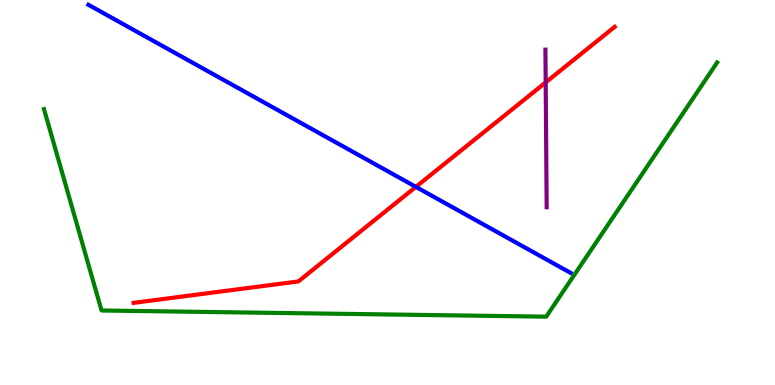[{'lines': ['blue', 'red'], 'intersections': [{'x': 5.37, 'y': 5.15}]}, {'lines': ['green', 'red'], 'intersections': []}, {'lines': ['purple', 'red'], 'intersections': [{'x': 7.04, 'y': 7.86}]}, {'lines': ['blue', 'green'], 'intersections': []}, {'lines': ['blue', 'purple'], 'intersections': []}, {'lines': ['green', 'purple'], 'intersections': []}]